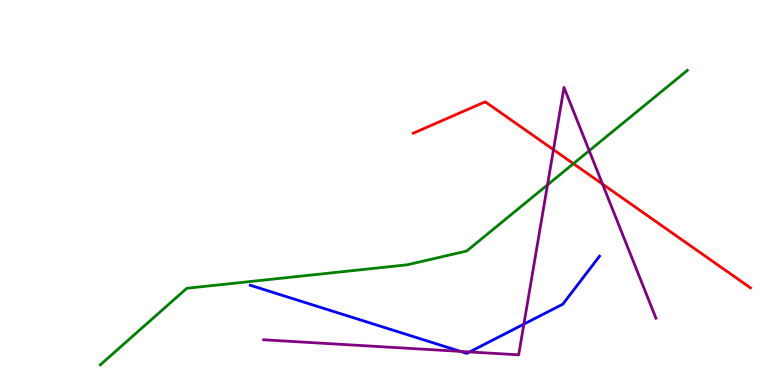[{'lines': ['blue', 'red'], 'intersections': []}, {'lines': ['green', 'red'], 'intersections': [{'x': 7.4, 'y': 5.75}]}, {'lines': ['purple', 'red'], 'intersections': [{'x': 7.14, 'y': 6.11}, {'x': 7.77, 'y': 5.22}]}, {'lines': ['blue', 'green'], 'intersections': []}, {'lines': ['blue', 'purple'], 'intersections': [{'x': 5.94, 'y': 0.873}, {'x': 6.06, 'y': 0.859}, {'x': 6.76, 'y': 1.58}]}, {'lines': ['green', 'purple'], 'intersections': [{'x': 7.06, 'y': 5.2}, {'x': 7.6, 'y': 6.09}]}]